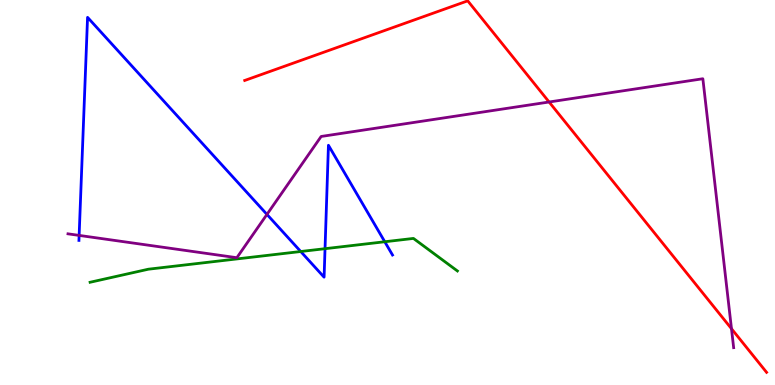[{'lines': ['blue', 'red'], 'intersections': []}, {'lines': ['green', 'red'], 'intersections': []}, {'lines': ['purple', 'red'], 'intersections': [{'x': 7.09, 'y': 7.35}, {'x': 9.44, 'y': 1.46}]}, {'lines': ['blue', 'green'], 'intersections': [{'x': 3.88, 'y': 3.47}, {'x': 4.19, 'y': 3.54}, {'x': 4.96, 'y': 3.72}]}, {'lines': ['blue', 'purple'], 'intersections': [{'x': 1.02, 'y': 3.89}, {'x': 3.44, 'y': 4.43}]}, {'lines': ['green', 'purple'], 'intersections': []}]